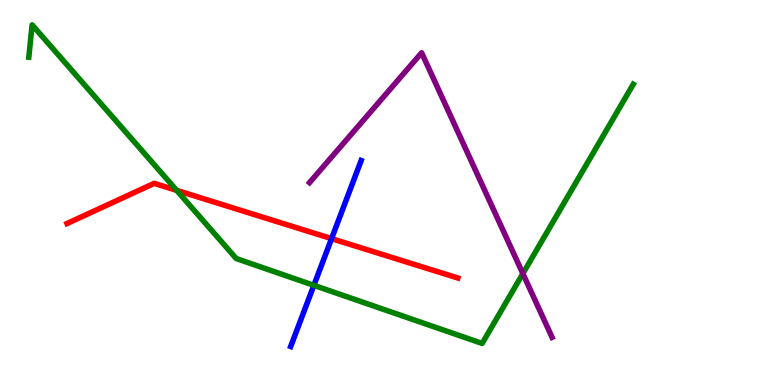[{'lines': ['blue', 'red'], 'intersections': [{'x': 4.28, 'y': 3.8}]}, {'lines': ['green', 'red'], 'intersections': [{'x': 2.28, 'y': 5.06}]}, {'lines': ['purple', 'red'], 'intersections': []}, {'lines': ['blue', 'green'], 'intersections': [{'x': 4.05, 'y': 2.59}]}, {'lines': ['blue', 'purple'], 'intersections': []}, {'lines': ['green', 'purple'], 'intersections': [{'x': 6.75, 'y': 2.89}]}]